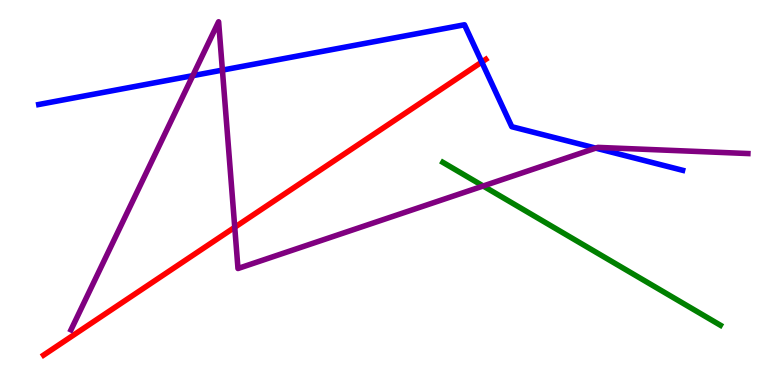[{'lines': ['blue', 'red'], 'intersections': [{'x': 6.22, 'y': 8.39}]}, {'lines': ['green', 'red'], 'intersections': []}, {'lines': ['purple', 'red'], 'intersections': [{'x': 3.03, 'y': 4.1}]}, {'lines': ['blue', 'green'], 'intersections': []}, {'lines': ['blue', 'purple'], 'intersections': [{'x': 2.49, 'y': 8.03}, {'x': 2.87, 'y': 8.18}, {'x': 7.69, 'y': 6.15}]}, {'lines': ['green', 'purple'], 'intersections': [{'x': 6.23, 'y': 5.17}]}]